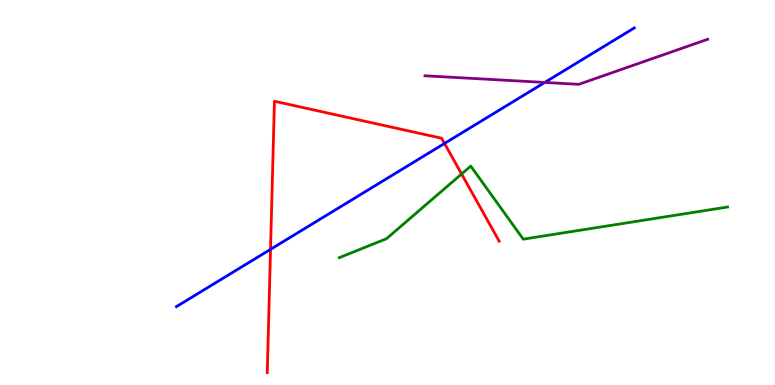[{'lines': ['blue', 'red'], 'intersections': [{'x': 3.49, 'y': 3.52}, {'x': 5.74, 'y': 6.27}]}, {'lines': ['green', 'red'], 'intersections': [{'x': 5.96, 'y': 5.48}]}, {'lines': ['purple', 'red'], 'intersections': []}, {'lines': ['blue', 'green'], 'intersections': []}, {'lines': ['blue', 'purple'], 'intersections': [{'x': 7.03, 'y': 7.86}]}, {'lines': ['green', 'purple'], 'intersections': []}]